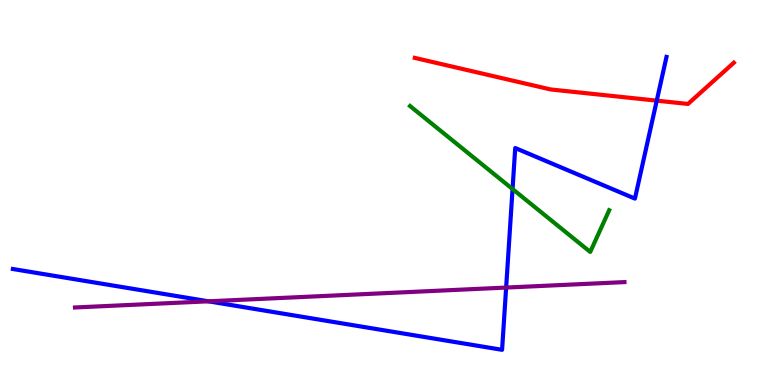[{'lines': ['blue', 'red'], 'intersections': [{'x': 8.47, 'y': 7.39}]}, {'lines': ['green', 'red'], 'intersections': []}, {'lines': ['purple', 'red'], 'intersections': []}, {'lines': ['blue', 'green'], 'intersections': [{'x': 6.61, 'y': 5.09}]}, {'lines': ['blue', 'purple'], 'intersections': [{'x': 2.69, 'y': 2.17}, {'x': 6.53, 'y': 2.53}]}, {'lines': ['green', 'purple'], 'intersections': []}]